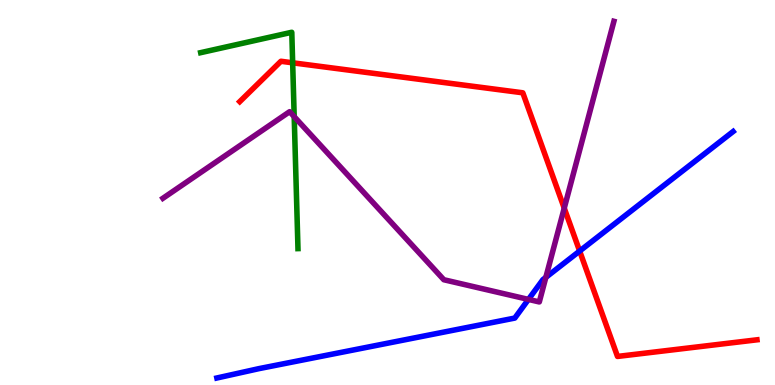[{'lines': ['blue', 'red'], 'intersections': [{'x': 7.48, 'y': 3.48}]}, {'lines': ['green', 'red'], 'intersections': [{'x': 3.78, 'y': 8.37}]}, {'lines': ['purple', 'red'], 'intersections': [{'x': 7.28, 'y': 4.59}]}, {'lines': ['blue', 'green'], 'intersections': []}, {'lines': ['blue', 'purple'], 'intersections': [{'x': 6.82, 'y': 2.22}, {'x': 7.04, 'y': 2.8}]}, {'lines': ['green', 'purple'], 'intersections': [{'x': 3.8, 'y': 6.97}]}]